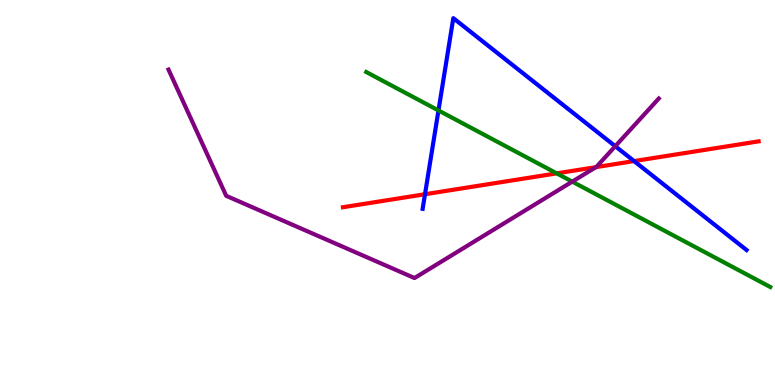[{'lines': ['blue', 'red'], 'intersections': [{'x': 5.48, 'y': 4.95}, {'x': 8.18, 'y': 5.82}]}, {'lines': ['green', 'red'], 'intersections': [{'x': 7.18, 'y': 5.5}]}, {'lines': ['purple', 'red'], 'intersections': [{'x': 7.69, 'y': 5.66}]}, {'lines': ['blue', 'green'], 'intersections': [{'x': 5.66, 'y': 7.13}]}, {'lines': ['blue', 'purple'], 'intersections': [{'x': 7.94, 'y': 6.2}]}, {'lines': ['green', 'purple'], 'intersections': [{'x': 7.38, 'y': 5.28}]}]